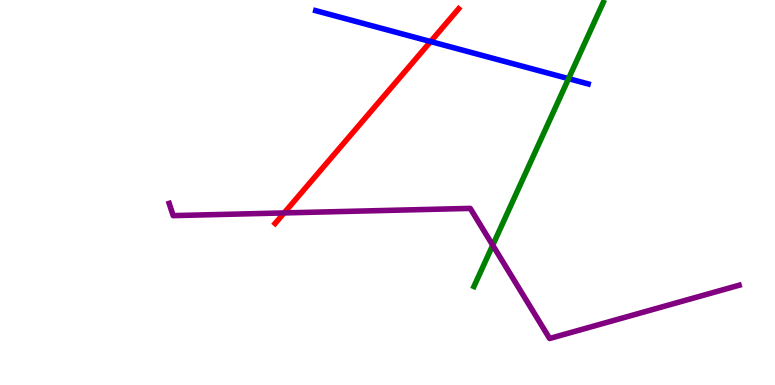[{'lines': ['blue', 'red'], 'intersections': [{'x': 5.56, 'y': 8.92}]}, {'lines': ['green', 'red'], 'intersections': []}, {'lines': ['purple', 'red'], 'intersections': [{'x': 3.67, 'y': 4.47}]}, {'lines': ['blue', 'green'], 'intersections': [{'x': 7.34, 'y': 7.96}]}, {'lines': ['blue', 'purple'], 'intersections': []}, {'lines': ['green', 'purple'], 'intersections': [{'x': 6.36, 'y': 3.63}]}]